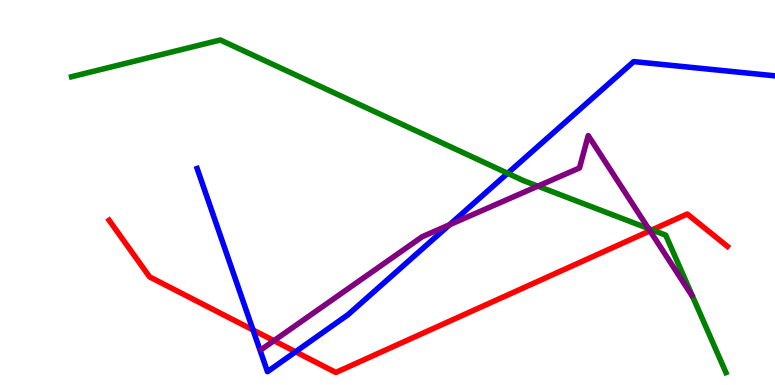[{'lines': ['blue', 'red'], 'intersections': [{'x': 3.26, 'y': 1.43}, {'x': 3.81, 'y': 0.863}]}, {'lines': ['green', 'red'], 'intersections': [{'x': 8.41, 'y': 4.03}]}, {'lines': ['purple', 'red'], 'intersections': [{'x': 3.53, 'y': 1.15}, {'x': 8.39, 'y': 4.0}]}, {'lines': ['blue', 'green'], 'intersections': [{'x': 6.55, 'y': 5.5}]}, {'lines': ['blue', 'purple'], 'intersections': [{'x': 5.8, 'y': 4.16}]}, {'lines': ['green', 'purple'], 'intersections': [{'x': 6.94, 'y': 5.16}, {'x': 8.37, 'y': 4.06}]}]